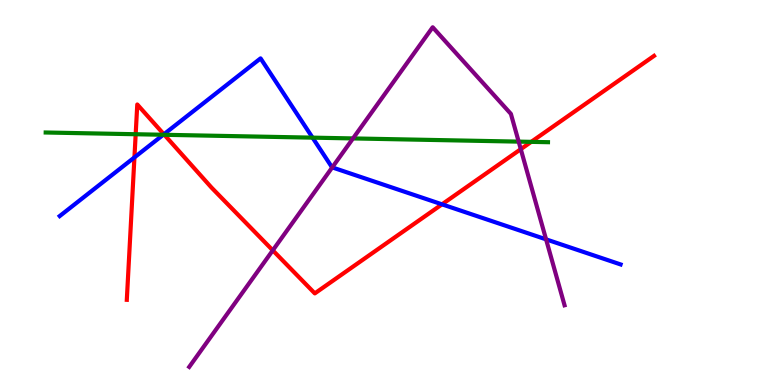[{'lines': ['blue', 'red'], 'intersections': [{'x': 1.73, 'y': 5.91}, {'x': 2.11, 'y': 6.51}, {'x': 5.7, 'y': 4.69}]}, {'lines': ['green', 'red'], 'intersections': [{'x': 1.75, 'y': 6.51}, {'x': 2.12, 'y': 6.5}, {'x': 6.85, 'y': 6.32}]}, {'lines': ['purple', 'red'], 'intersections': [{'x': 3.52, 'y': 3.5}, {'x': 6.72, 'y': 6.13}]}, {'lines': ['blue', 'green'], 'intersections': [{'x': 2.11, 'y': 6.5}, {'x': 4.03, 'y': 6.42}]}, {'lines': ['blue', 'purple'], 'intersections': [{'x': 4.29, 'y': 5.65}, {'x': 7.05, 'y': 3.78}]}, {'lines': ['green', 'purple'], 'intersections': [{'x': 4.55, 'y': 6.4}, {'x': 6.69, 'y': 6.32}]}]